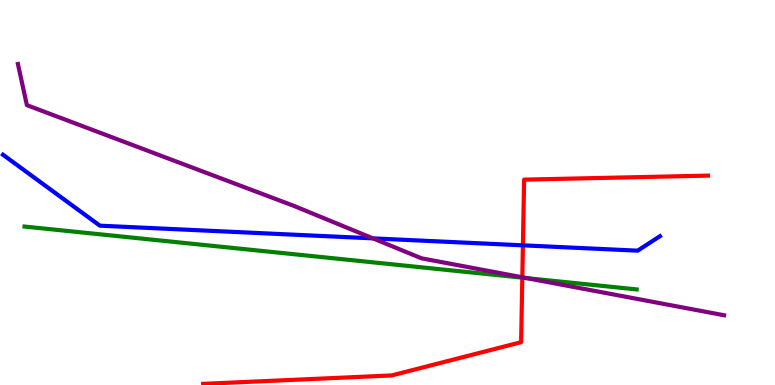[{'lines': ['blue', 'red'], 'intersections': [{'x': 6.75, 'y': 3.63}]}, {'lines': ['green', 'red'], 'intersections': [{'x': 6.74, 'y': 2.79}]}, {'lines': ['purple', 'red'], 'intersections': [{'x': 6.74, 'y': 2.8}]}, {'lines': ['blue', 'green'], 'intersections': []}, {'lines': ['blue', 'purple'], 'intersections': [{'x': 4.81, 'y': 3.81}]}, {'lines': ['green', 'purple'], 'intersections': [{'x': 6.8, 'y': 2.78}]}]